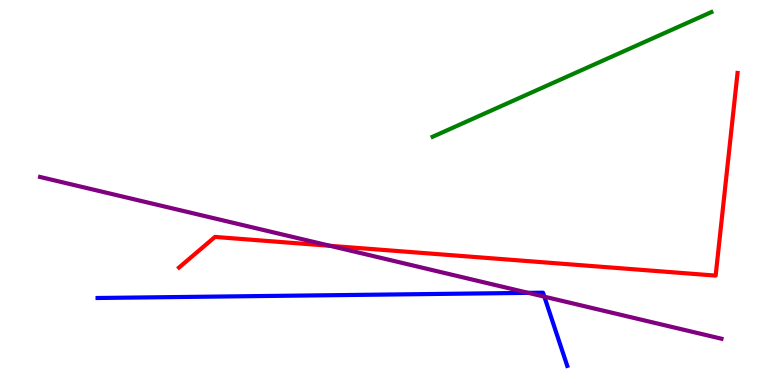[{'lines': ['blue', 'red'], 'intersections': []}, {'lines': ['green', 'red'], 'intersections': []}, {'lines': ['purple', 'red'], 'intersections': [{'x': 4.26, 'y': 3.61}]}, {'lines': ['blue', 'green'], 'intersections': []}, {'lines': ['blue', 'purple'], 'intersections': [{'x': 6.82, 'y': 2.39}, {'x': 7.02, 'y': 2.29}]}, {'lines': ['green', 'purple'], 'intersections': []}]